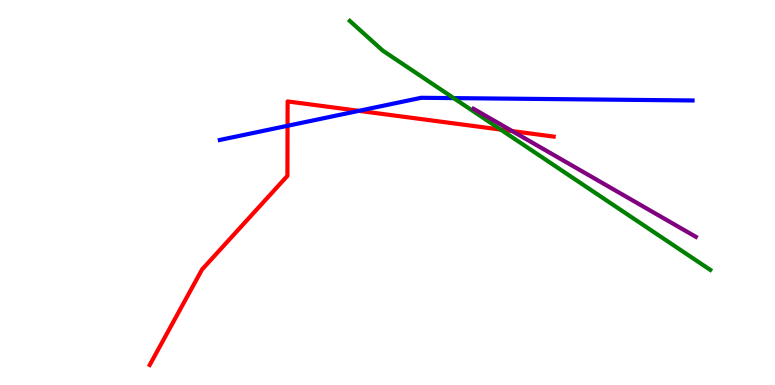[{'lines': ['blue', 'red'], 'intersections': [{'x': 3.71, 'y': 6.73}, {'x': 4.63, 'y': 7.12}]}, {'lines': ['green', 'red'], 'intersections': [{'x': 6.46, 'y': 6.63}]}, {'lines': ['purple', 'red'], 'intersections': [{'x': 6.61, 'y': 6.59}]}, {'lines': ['blue', 'green'], 'intersections': [{'x': 5.85, 'y': 7.45}]}, {'lines': ['blue', 'purple'], 'intersections': []}, {'lines': ['green', 'purple'], 'intersections': []}]